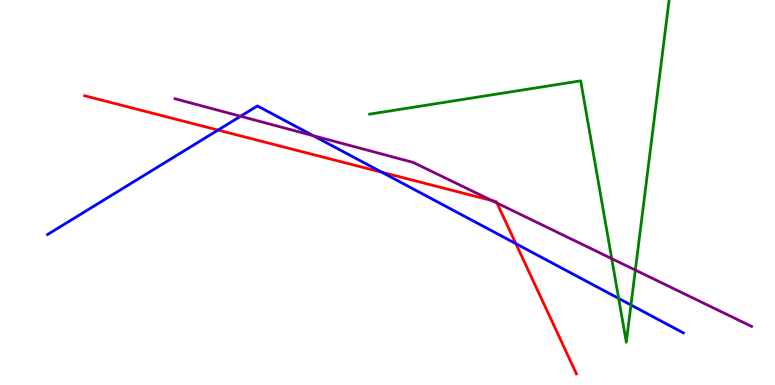[{'lines': ['blue', 'red'], 'intersections': [{'x': 2.81, 'y': 6.62}, {'x': 4.93, 'y': 5.53}, {'x': 6.66, 'y': 3.67}]}, {'lines': ['green', 'red'], 'intersections': []}, {'lines': ['purple', 'red'], 'intersections': [{'x': 6.35, 'y': 4.79}, {'x': 6.41, 'y': 4.73}]}, {'lines': ['blue', 'green'], 'intersections': [{'x': 7.98, 'y': 2.25}, {'x': 8.14, 'y': 2.08}]}, {'lines': ['blue', 'purple'], 'intersections': [{'x': 3.1, 'y': 6.98}, {'x': 4.04, 'y': 6.48}]}, {'lines': ['green', 'purple'], 'intersections': [{'x': 7.89, 'y': 3.28}, {'x': 8.2, 'y': 2.98}]}]